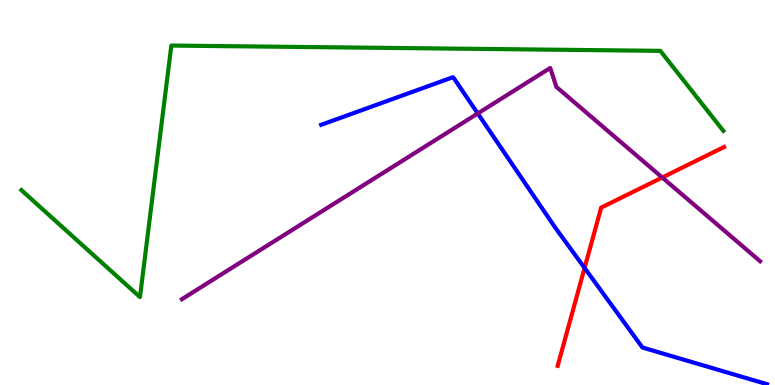[{'lines': ['blue', 'red'], 'intersections': [{'x': 7.54, 'y': 3.04}]}, {'lines': ['green', 'red'], 'intersections': []}, {'lines': ['purple', 'red'], 'intersections': [{'x': 8.55, 'y': 5.39}]}, {'lines': ['blue', 'green'], 'intersections': []}, {'lines': ['blue', 'purple'], 'intersections': [{'x': 6.16, 'y': 7.05}]}, {'lines': ['green', 'purple'], 'intersections': []}]